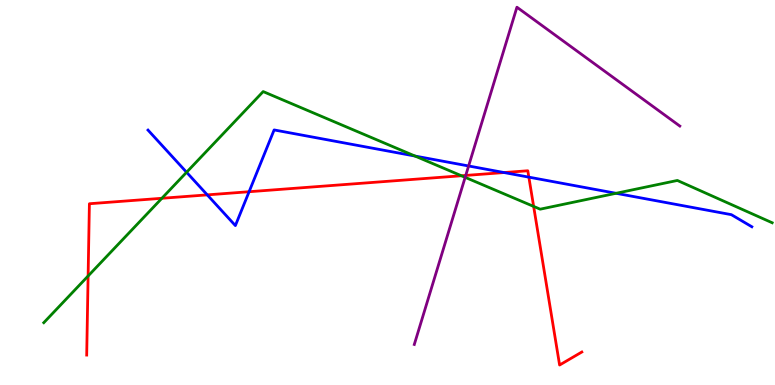[{'lines': ['blue', 'red'], 'intersections': [{'x': 2.67, 'y': 4.94}, {'x': 3.21, 'y': 5.02}, {'x': 6.5, 'y': 5.52}, {'x': 6.82, 'y': 5.4}]}, {'lines': ['green', 'red'], 'intersections': [{'x': 1.14, 'y': 2.83}, {'x': 2.09, 'y': 4.85}, {'x': 5.95, 'y': 5.43}, {'x': 6.89, 'y': 4.64}]}, {'lines': ['purple', 'red'], 'intersections': [{'x': 6.01, 'y': 5.44}]}, {'lines': ['blue', 'green'], 'intersections': [{'x': 2.41, 'y': 5.53}, {'x': 5.35, 'y': 5.95}, {'x': 7.95, 'y': 4.98}]}, {'lines': ['blue', 'purple'], 'intersections': [{'x': 6.05, 'y': 5.69}]}, {'lines': ['green', 'purple'], 'intersections': [{'x': 6.0, 'y': 5.39}]}]